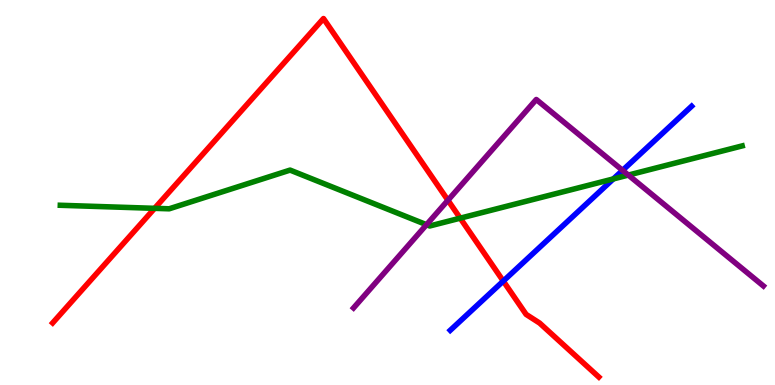[{'lines': ['blue', 'red'], 'intersections': [{'x': 6.49, 'y': 2.7}]}, {'lines': ['green', 'red'], 'intersections': [{'x': 2.0, 'y': 4.59}, {'x': 5.94, 'y': 4.33}]}, {'lines': ['purple', 'red'], 'intersections': [{'x': 5.78, 'y': 4.8}]}, {'lines': ['blue', 'green'], 'intersections': [{'x': 7.91, 'y': 5.35}]}, {'lines': ['blue', 'purple'], 'intersections': [{'x': 8.03, 'y': 5.58}]}, {'lines': ['green', 'purple'], 'intersections': [{'x': 5.5, 'y': 4.16}, {'x': 8.11, 'y': 5.45}]}]